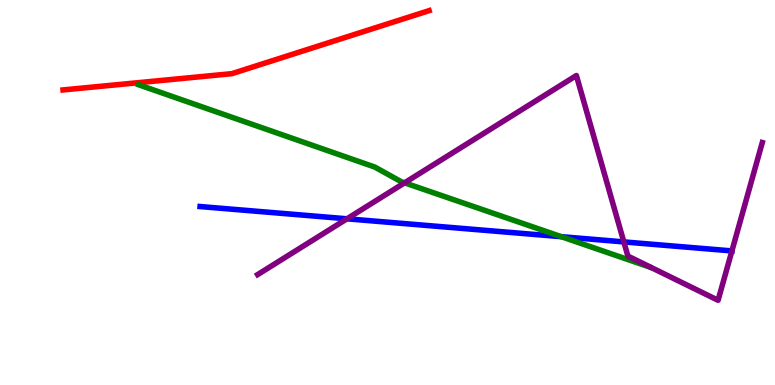[{'lines': ['blue', 'red'], 'intersections': []}, {'lines': ['green', 'red'], 'intersections': []}, {'lines': ['purple', 'red'], 'intersections': []}, {'lines': ['blue', 'green'], 'intersections': [{'x': 7.24, 'y': 3.85}]}, {'lines': ['blue', 'purple'], 'intersections': [{'x': 4.48, 'y': 4.32}, {'x': 8.05, 'y': 3.72}, {'x': 9.44, 'y': 3.48}]}, {'lines': ['green', 'purple'], 'intersections': [{'x': 5.22, 'y': 5.25}]}]